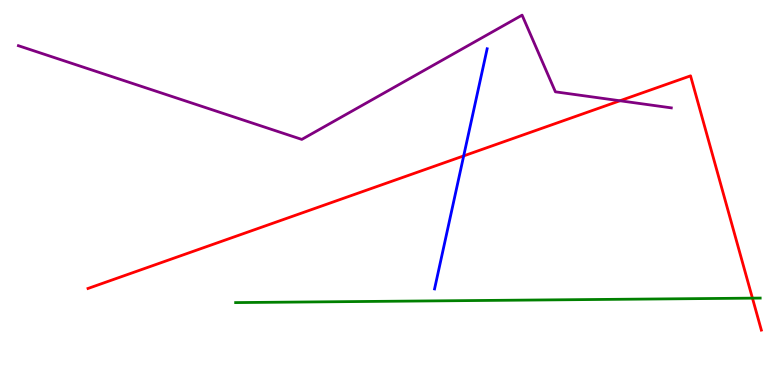[{'lines': ['blue', 'red'], 'intersections': [{'x': 5.98, 'y': 5.95}]}, {'lines': ['green', 'red'], 'intersections': [{'x': 9.71, 'y': 2.26}]}, {'lines': ['purple', 'red'], 'intersections': [{'x': 8.0, 'y': 7.38}]}, {'lines': ['blue', 'green'], 'intersections': []}, {'lines': ['blue', 'purple'], 'intersections': []}, {'lines': ['green', 'purple'], 'intersections': []}]